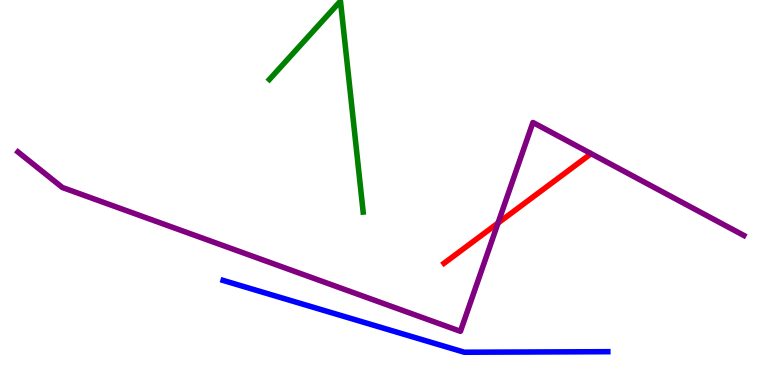[{'lines': ['blue', 'red'], 'intersections': []}, {'lines': ['green', 'red'], 'intersections': []}, {'lines': ['purple', 'red'], 'intersections': [{'x': 6.43, 'y': 4.21}]}, {'lines': ['blue', 'green'], 'intersections': []}, {'lines': ['blue', 'purple'], 'intersections': []}, {'lines': ['green', 'purple'], 'intersections': []}]